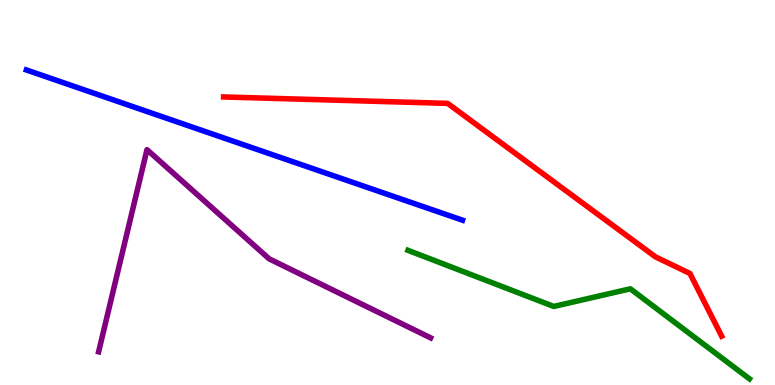[{'lines': ['blue', 'red'], 'intersections': []}, {'lines': ['green', 'red'], 'intersections': []}, {'lines': ['purple', 'red'], 'intersections': []}, {'lines': ['blue', 'green'], 'intersections': []}, {'lines': ['blue', 'purple'], 'intersections': []}, {'lines': ['green', 'purple'], 'intersections': []}]